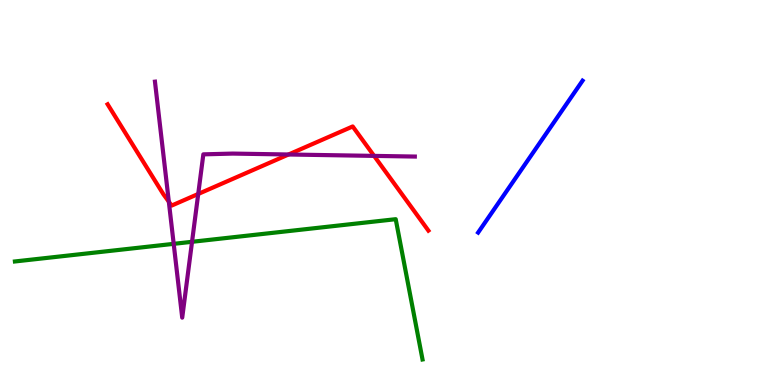[{'lines': ['blue', 'red'], 'intersections': []}, {'lines': ['green', 'red'], 'intersections': []}, {'lines': ['purple', 'red'], 'intersections': [{'x': 2.18, 'y': 4.76}, {'x': 2.56, 'y': 4.96}, {'x': 3.72, 'y': 5.99}, {'x': 4.83, 'y': 5.95}]}, {'lines': ['blue', 'green'], 'intersections': []}, {'lines': ['blue', 'purple'], 'intersections': []}, {'lines': ['green', 'purple'], 'intersections': [{'x': 2.24, 'y': 3.67}, {'x': 2.48, 'y': 3.72}]}]